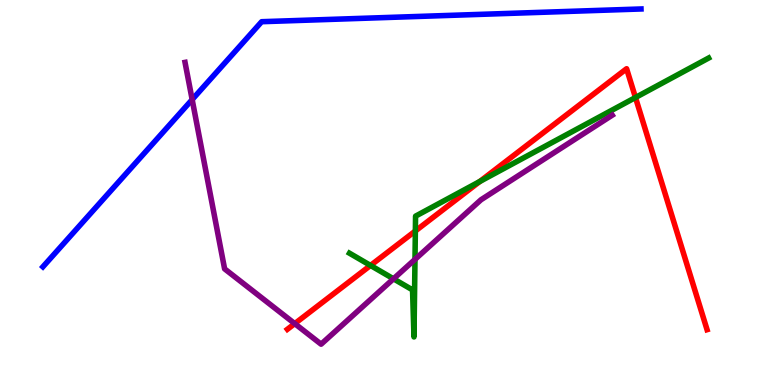[{'lines': ['blue', 'red'], 'intersections': []}, {'lines': ['green', 'red'], 'intersections': [{'x': 4.78, 'y': 3.11}, {'x': 5.36, 'y': 4.0}, {'x': 6.19, 'y': 5.29}, {'x': 8.2, 'y': 7.47}]}, {'lines': ['purple', 'red'], 'intersections': [{'x': 3.8, 'y': 1.59}]}, {'lines': ['blue', 'green'], 'intersections': []}, {'lines': ['blue', 'purple'], 'intersections': [{'x': 2.48, 'y': 7.41}]}, {'lines': ['green', 'purple'], 'intersections': [{'x': 5.08, 'y': 2.76}, {'x': 5.35, 'y': 3.26}]}]